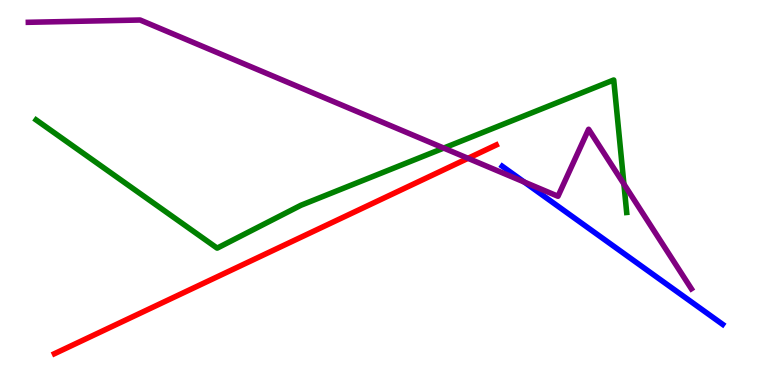[{'lines': ['blue', 'red'], 'intersections': []}, {'lines': ['green', 'red'], 'intersections': []}, {'lines': ['purple', 'red'], 'intersections': [{'x': 6.04, 'y': 5.89}]}, {'lines': ['blue', 'green'], 'intersections': []}, {'lines': ['blue', 'purple'], 'intersections': [{'x': 6.76, 'y': 5.27}]}, {'lines': ['green', 'purple'], 'intersections': [{'x': 5.73, 'y': 6.15}, {'x': 8.05, 'y': 5.22}]}]